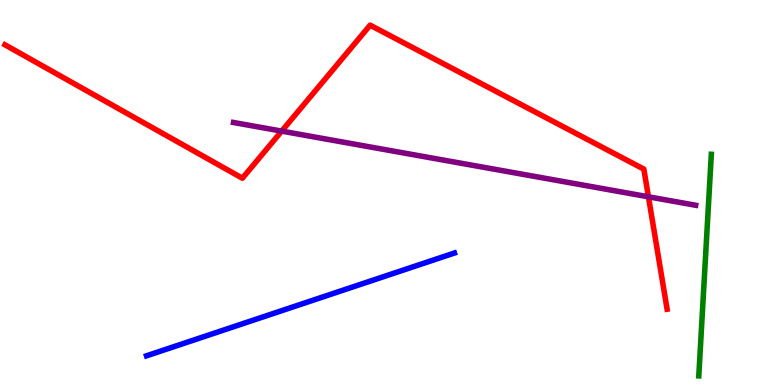[{'lines': ['blue', 'red'], 'intersections': []}, {'lines': ['green', 'red'], 'intersections': []}, {'lines': ['purple', 'red'], 'intersections': [{'x': 3.63, 'y': 6.59}, {'x': 8.37, 'y': 4.89}]}, {'lines': ['blue', 'green'], 'intersections': []}, {'lines': ['blue', 'purple'], 'intersections': []}, {'lines': ['green', 'purple'], 'intersections': []}]